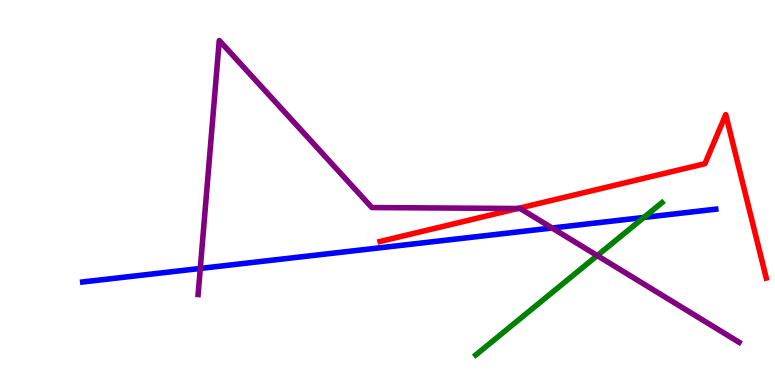[{'lines': ['blue', 'red'], 'intersections': []}, {'lines': ['green', 'red'], 'intersections': []}, {'lines': ['purple', 'red'], 'intersections': [{'x': 6.68, 'y': 4.58}]}, {'lines': ['blue', 'green'], 'intersections': [{'x': 8.31, 'y': 4.35}]}, {'lines': ['blue', 'purple'], 'intersections': [{'x': 2.58, 'y': 3.03}, {'x': 7.12, 'y': 4.08}]}, {'lines': ['green', 'purple'], 'intersections': [{'x': 7.71, 'y': 3.36}]}]